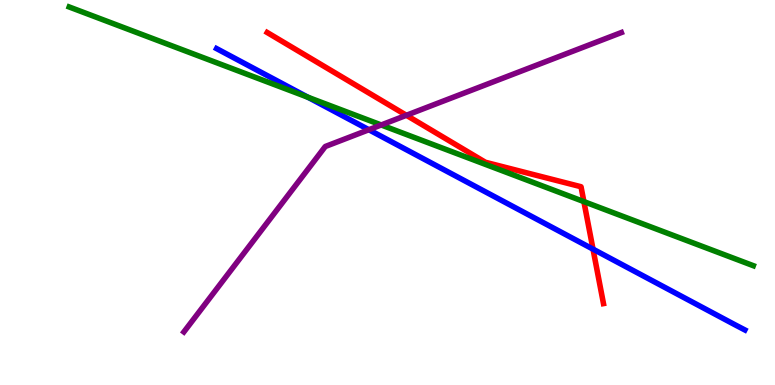[{'lines': ['blue', 'red'], 'intersections': [{'x': 7.65, 'y': 3.53}]}, {'lines': ['green', 'red'], 'intersections': [{'x': 7.53, 'y': 4.76}]}, {'lines': ['purple', 'red'], 'intersections': [{'x': 5.24, 'y': 7.01}]}, {'lines': ['blue', 'green'], 'intersections': [{'x': 3.97, 'y': 7.47}]}, {'lines': ['blue', 'purple'], 'intersections': [{'x': 4.76, 'y': 6.63}]}, {'lines': ['green', 'purple'], 'intersections': [{'x': 4.92, 'y': 6.75}]}]